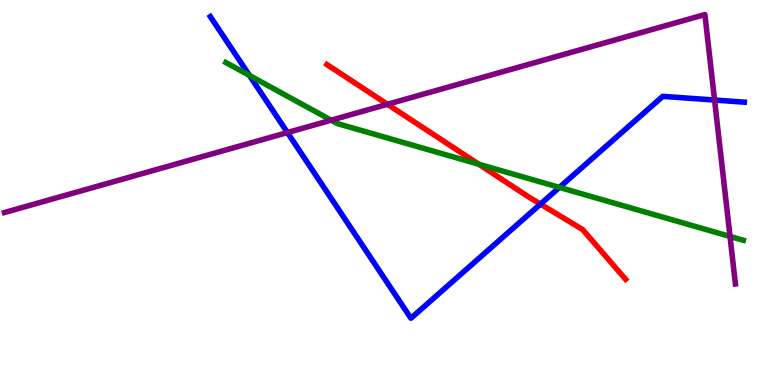[{'lines': ['blue', 'red'], 'intersections': [{'x': 6.97, 'y': 4.7}]}, {'lines': ['green', 'red'], 'intersections': [{'x': 6.18, 'y': 5.73}]}, {'lines': ['purple', 'red'], 'intersections': [{'x': 5.0, 'y': 7.29}]}, {'lines': ['blue', 'green'], 'intersections': [{'x': 3.22, 'y': 8.04}, {'x': 7.22, 'y': 5.13}]}, {'lines': ['blue', 'purple'], 'intersections': [{'x': 3.71, 'y': 6.56}, {'x': 9.22, 'y': 7.4}]}, {'lines': ['green', 'purple'], 'intersections': [{'x': 4.27, 'y': 6.88}, {'x': 9.42, 'y': 3.86}]}]